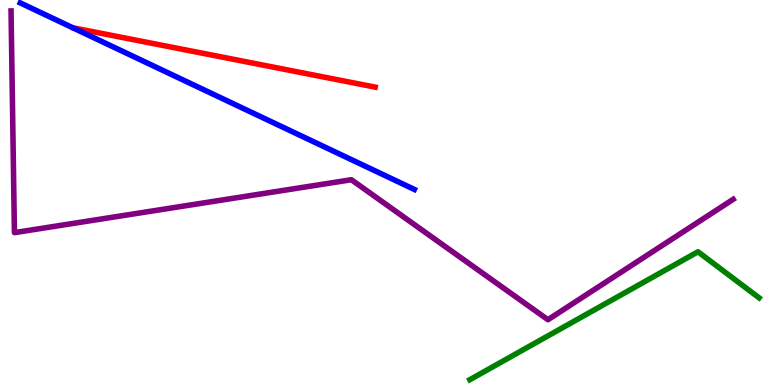[{'lines': ['blue', 'red'], 'intersections': []}, {'lines': ['green', 'red'], 'intersections': []}, {'lines': ['purple', 'red'], 'intersections': []}, {'lines': ['blue', 'green'], 'intersections': []}, {'lines': ['blue', 'purple'], 'intersections': []}, {'lines': ['green', 'purple'], 'intersections': []}]